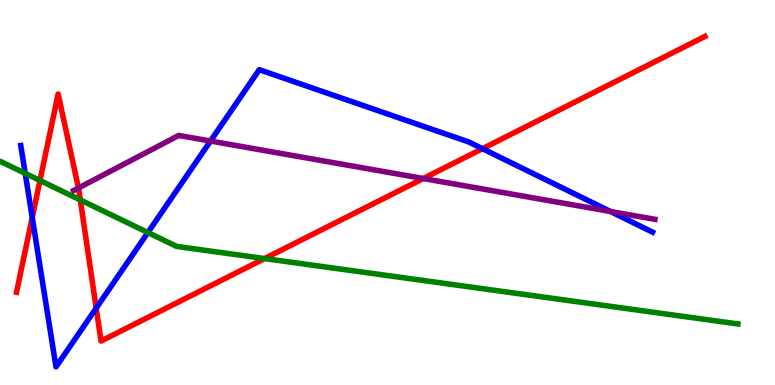[{'lines': ['blue', 'red'], 'intersections': [{'x': 0.416, 'y': 4.35}, {'x': 1.24, 'y': 2.0}, {'x': 6.23, 'y': 6.14}]}, {'lines': ['green', 'red'], 'intersections': [{'x': 0.516, 'y': 5.31}, {'x': 1.04, 'y': 4.81}, {'x': 3.41, 'y': 3.28}]}, {'lines': ['purple', 'red'], 'intersections': [{'x': 1.01, 'y': 5.12}, {'x': 5.46, 'y': 5.36}]}, {'lines': ['blue', 'green'], 'intersections': [{'x': 0.325, 'y': 5.5}, {'x': 1.91, 'y': 3.96}]}, {'lines': ['blue', 'purple'], 'intersections': [{'x': 2.72, 'y': 6.34}, {'x': 7.88, 'y': 4.51}]}, {'lines': ['green', 'purple'], 'intersections': []}]